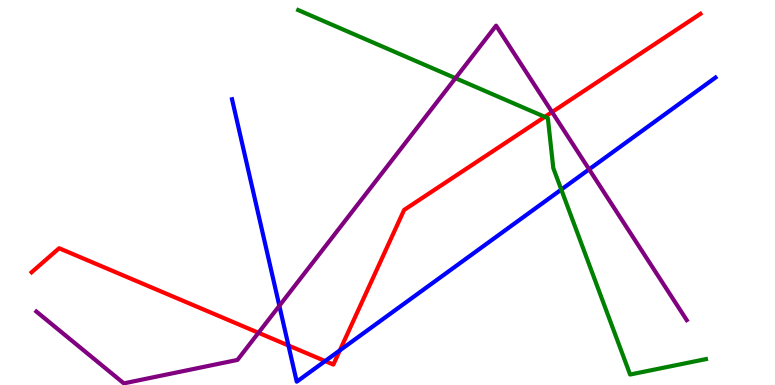[{'lines': ['blue', 'red'], 'intersections': [{'x': 3.72, 'y': 1.03}, {'x': 4.2, 'y': 0.622}, {'x': 4.39, 'y': 0.899}]}, {'lines': ['green', 'red'], 'intersections': [{'x': 7.03, 'y': 6.96}]}, {'lines': ['purple', 'red'], 'intersections': [{'x': 3.34, 'y': 1.36}, {'x': 7.12, 'y': 7.09}]}, {'lines': ['blue', 'green'], 'intersections': [{'x': 7.24, 'y': 5.08}]}, {'lines': ['blue', 'purple'], 'intersections': [{'x': 3.6, 'y': 2.06}, {'x': 7.6, 'y': 5.6}]}, {'lines': ['green', 'purple'], 'intersections': [{'x': 5.88, 'y': 7.97}]}]